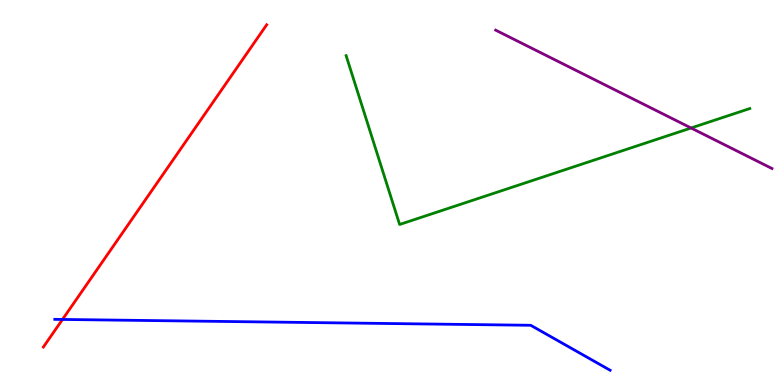[{'lines': ['blue', 'red'], 'intersections': [{'x': 0.806, 'y': 1.7}]}, {'lines': ['green', 'red'], 'intersections': []}, {'lines': ['purple', 'red'], 'intersections': []}, {'lines': ['blue', 'green'], 'intersections': []}, {'lines': ['blue', 'purple'], 'intersections': []}, {'lines': ['green', 'purple'], 'intersections': [{'x': 8.92, 'y': 6.68}]}]